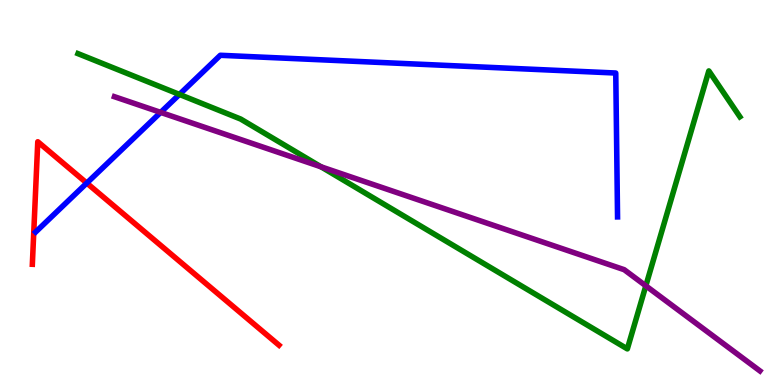[{'lines': ['blue', 'red'], 'intersections': [{'x': 1.12, 'y': 5.24}]}, {'lines': ['green', 'red'], 'intersections': []}, {'lines': ['purple', 'red'], 'intersections': []}, {'lines': ['blue', 'green'], 'intersections': [{'x': 2.32, 'y': 7.55}]}, {'lines': ['blue', 'purple'], 'intersections': [{'x': 2.07, 'y': 7.08}]}, {'lines': ['green', 'purple'], 'intersections': [{'x': 4.14, 'y': 5.67}, {'x': 8.33, 'y': 2.58}]}]